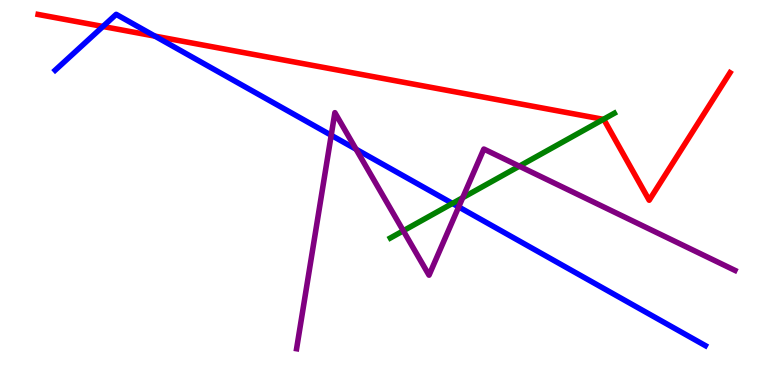[{'lines': ['blue', 'red'], 'intersections': [{'x': 1.33, 'y': 9.31}, {'x': 2.0, 'y': 9.06}]}, {'lines': ['green', 'red'], 'intersections': [{'x': 7.79, 'y': 6.9}]}, {'lines': ['purple', 'red'], 'intersections': []}, {'lines': ['blue', 'green'], 'intersections': [{'x': 5.84, 'y': 4.72}]}, {'lines': ['blue', 'purple'], 'intersections': [{'x': 4.27, 'y': 6.49}, {'x': 4.59, 'y': 6.12}, {'x': 5.92, 'y': 4.63}]}, {'lines': ['green', 'purple'], 'intersections': [{'x': 5.2, 'y': 4.01}, {'x': 5.97, 'y': 4.86}, {'x': 6.7, 'y': 5.68}]}]